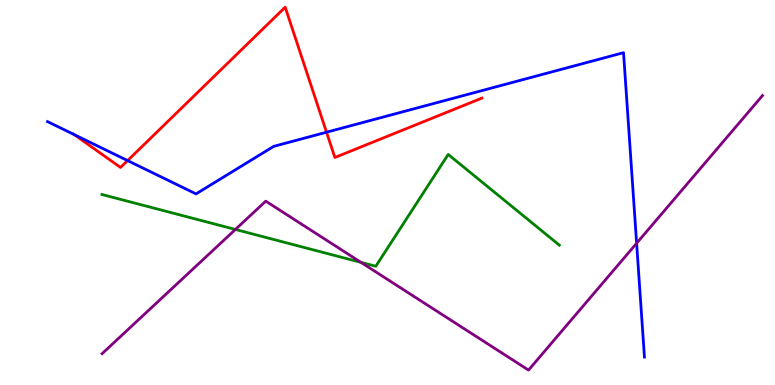[{'lines': ['blue', 'red'], 'intersections': [{'x': 0.958, 'y': 6.5}, {'x': 1.65, 'y': 5.83}, {'x': 4.21, 'y': 6.57}]}, {'lines': ['green', 'red'], 'intersections': []}, {'lines': ['purple', 'red'], 'intersections': []}, {'lines': ['blue', 'green'], 'intersections': []}, {'lines': ['blue', 'purple'], 'intersections': [{'x': 8.21, 'y': 3.68}]}, {'lines': ['green', 'purple'], 'intersections': [{'x': 3.04, 'y': 4.04}, {'x': 4.66, 'y': 3.19}]}]